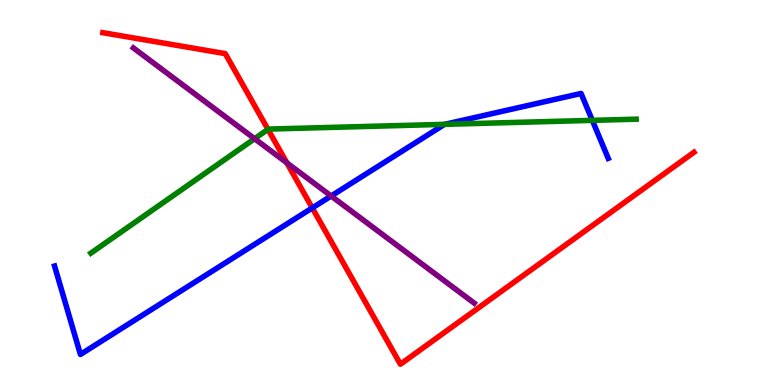[{'lines': ['blue', 'red'], 'intersections': [{'x': 4.03, 'y': 4.6}]}, {'lines': ['green', 'red'], 'intersections': [{'x': 3.46, 'y': 6.64}]}, {'lines': ['purple', 'red'], 'intersections': [{'x': 3.7, 'y': 5.77}]}, {'lines': ['blue', 'green'], 'intersections': [{'x': 5.74, 'y': 6.77}, {'x': 7.64, 'y': 6.87}]}, {'lines': ['blue', 'purple'], 'intersections': [{'x': 4.27, 'y': 4.91}]}, {'lines': ['green', 'purple'], 'intersections': [{'x': 3.29, 'y': 6.4}]}]